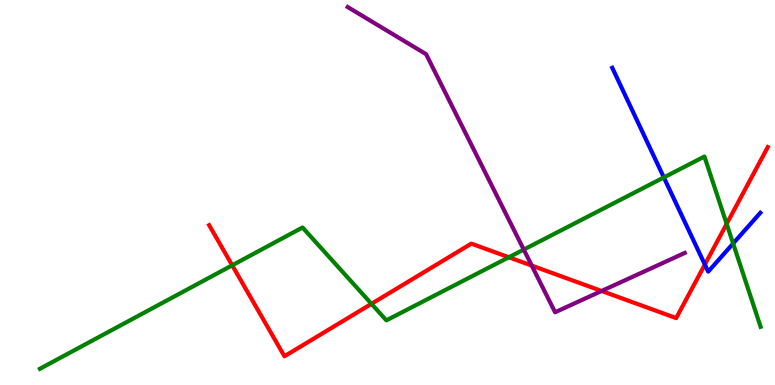[{'lines': ['blue', 'red'], 'intersections': [{'x': 9.09, 'y': 3.13}]}, {'lines': ['green', 'red'], 'intersections': [{'x': 3.0, 'y': 3.11}, {'x': 4.79, 'y': 2.11}, {'x': 6.57, 'y': 3.32}, {'x': 9.38, 'y': 4.19}]}, {'lines': ['purple', 'red'], 'intersections': [{'x': 6.86, 'y': 3.1}, {'x': 7.76, 'y': 2.44}]}, {'lines': ['blue', 'green'], 'intersections': [{'x': 8.57, 'y': 5.39}, {'x': 9.46, 'y': 3.68}]}, {'lines': ['blue', 'purple'], 'intersections': []}, {'lines': ['green', 'purple'], 'intersections': [{'x': 6.76, 'y': 3.52}]}]